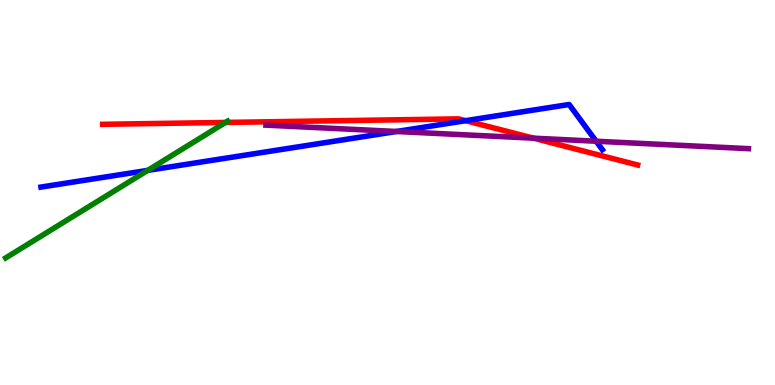[{'lines': ['blue', 'red'], 'intersections': [{'x': 6.01, 'y': 6.87}]}, {'lines': ['green', 'red'], 'intersections': [{'x': 2.91, 'y': 6.82}]}, {'lines': ['purple', 'red'], 'intersections': [{'x': 6.88, 'y': 6.41}]}, {'lines': ['blue', 'green'], 'intersections': [{'x': 1.91, 'y': 5.57}]}, {'lines': ['blue', 'purple'], 'intersections': [{'x': 5.12, 'y': 6.58}, {'x': 7.69, 'y': 6.33}]}, {'lines': ['green', 'purple'], 'intersections': []}]